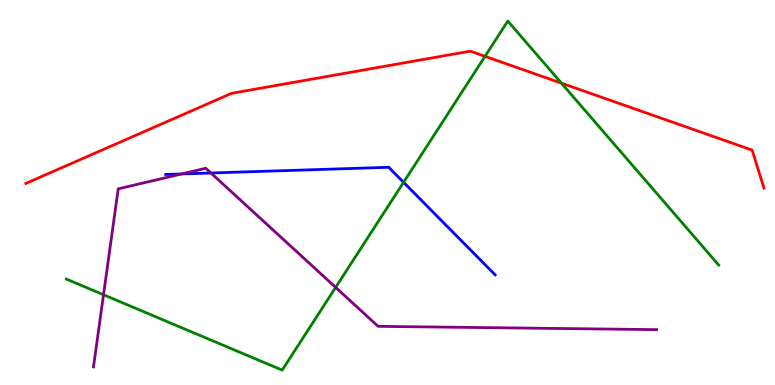[{'lines': ['blue', 'red'], 'intersections': []}, {'lines': ['green', 'red'], 'intersections': [{'x': 6.26, 'y': 8.54}, {'x': 7.24, 'y': 7.84}]}, {'lines': ['purple', 'red'], 'intersections': []}, {'lines': ['blue', 'green'], 'intersections': [{'x': 5.21, 'y': 5.26}]}, {'lines': ['blue', 'purple'], 'intersections': [{'x': 2.34, 'y': 5.48}, {'x': 2.72, 'y': 5.51}]}, {'lines': ['green', 'purple'], 'intersections': [{'x': 1.34, 'y': 2.34}, {'x': 4.33, 'y': 2.54}]}]